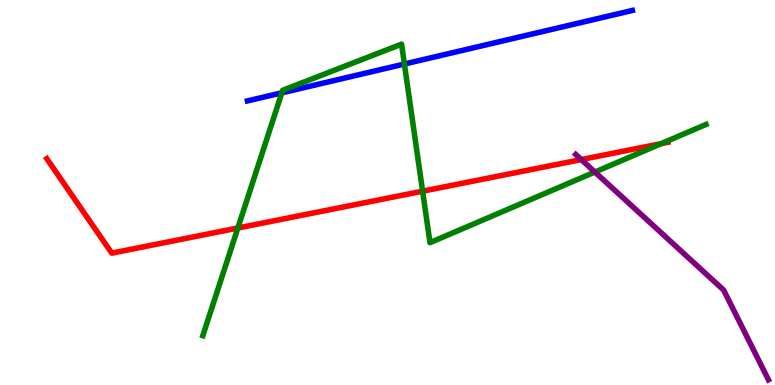[{'lines': ['blue', 'red'], 'intersections': []}, {'lines': ['green', 'red'], 'intersections': [{'x': 3.07, 'y': 4.08}, {'x': 5.45, 'y': 5.03}, {'x': 8.53, 'y': 6.27}]}, {'lines': ['purple', 'red'], 'intersections': [{'x': 7.5, 'y': 5.86}]}, {'lines': ['blue', 'green'], 'intersections': [{'x': 3.64, 'y': 7.59}, {'x': 5.22, 'y': 8.34}]}, {'lines': ['blue', 'purple'], 'intersections': []}, {'lines': ['green', 'purple'], 'intersections': [{'x': 7.68, 'y': 5.53}]}]